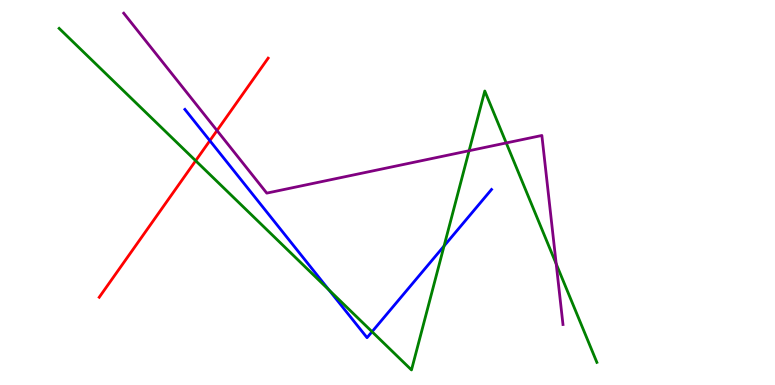[{'lines': ['blue', 'red'], 'intersections': [{'x': 2.71, 'y': 6.35}]}, {'lines': ['green', 'red'], 'intersections': [{'x': 2.52, 'y': 5.82}]}, {'lines': ['purple', 'red'], 'intersections': [{'x': 2.8, 'y': 6.61}]}, {'lines': ['blue', 'green'], 'intersections': [{'x': 4.24, 'y': 2.47}, {'x': 4.8, 'y': 1.38}, {'x': 5.73, 'y': 3.61}]}, {'lines': ['blue', 'purple'], 'intersections': []}, {'lines': ['green', 'purple'], 'intersections': [{'x': 6.05, 'y': 6.08}, {'x': 6.53, 'y': 6.29}, {'x': 7.18, 'y': 3.15}]}]